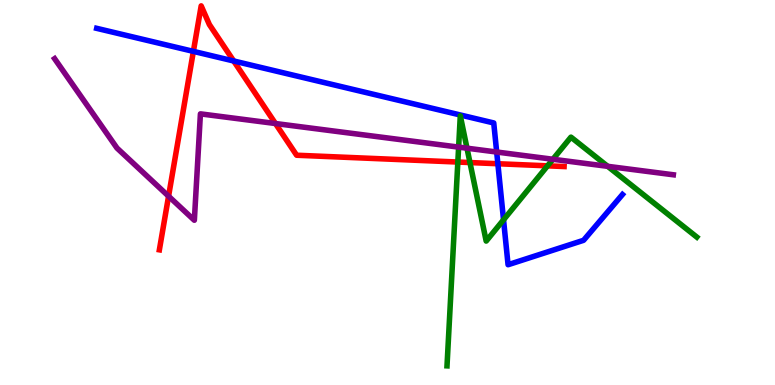[{'lines': ['blue', 'red'], 'intersections': [{'x': 2.5, 'y': 8.67}, {'x': 3.02, 'y': 8.42}, {'x': 6.42, 'y': 5.75}]}, {'lines': ['green', 'red'], 'intersections': [{'x': 5.91, 'y': 5.79}, {'x': 6.06, 'y': 5.78}, {'x': 7.07, 'y': 5.69}]}, {'lines': ['purple', 'red'], 'intersections': [{'x': 2.18, 'y': 4.9}, {'x': 3.55, 'y': 6.79}]}, {'lines': ['blue', 'green'], 'intersections': [{'x': 6.5, 'y': 4.29}]}, {'lines': ['blue', 'purple'], 'intersections': [{'x': 6.41, 'y': 6.05}]}, {'lines': ['green', 'purple'], 'intersections': [{'x': 5.92, 'y': 6.18}, {'x': 6.03, 'y': 6.15}, {'x': 7.13, 'y': 5.86}, {'x': 7.84, 'y': 5.68}]}]